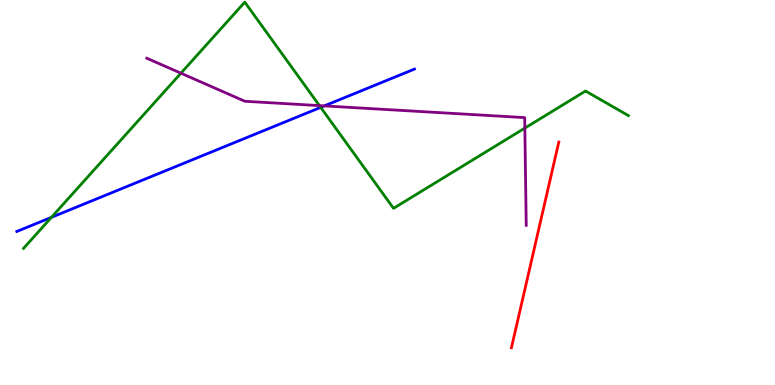[{'lines': ['blue', 'red'], 'intersections': []}, {'lines': ['green', 'red'], 'intersections': []}, {'lines': ['purple', 'red'], 'intersections': []}, {'lines': ['blue', 'green'], 'intersections': [{'x': 0.663, 'y': 4.35}, {'x': 4.14, 'y': 7.21}]}, {'lines': ['blue', 'purple'], 'intersections': [{'x': 4.18, 'y': 7.25}]}, {'lines': ['green', 'purple'], 'intersections': [{'x': 2.33, 'y': 8.1}, {'x': 4.12, 'y': 7.26}, {'x': 6.77, 'y': 6.67}]}]